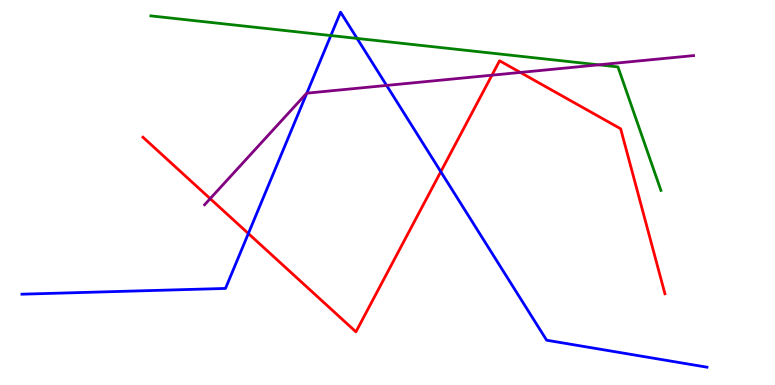[{'lines': ['blue', 'red'], 'intersections': [{'x': 3.2, 'y': 3.93}, {'x': 5.69, 'y': 5.54}]}, {'lines': ['green', 'red'], 'intersections': []}, {'lines': ['purple', 'red'], 'intersections': [{'x': 2.71, 'y': 4.84}, {'x': 6.35, 'y': 8.05}, {'x': 6.71, 'y': 8.12}]}, {'lines': ['blue', 'green'], 'intersections': [{'x': 4.27, 'y': 9.08}, {'x': 4.61, 'y': 9.0}]}, {'lines': ['blue', 'purple'], 'intersections': [{'x': 3.96, 'y': 7.58}, {'x': 4.99, 'y': 7.78}]}, {'lines': ['green', 'purple'], 'intersections': [{'x': 7.72, 'y': 8.32}]}]